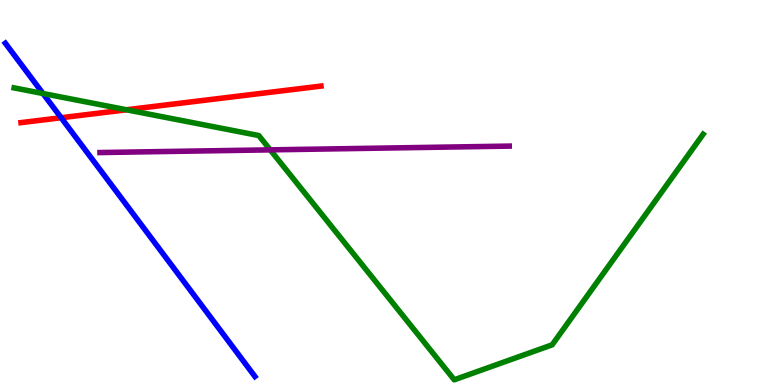[{'lines': ['blue', 'red'], 'intersections': [{'x': 0.789, 'y': 6.94}]}, {'lines': ['green', 'red'], 'intersections': [{'x': 1.63, 'y': 7.15}]}, {'lines': ['purple', 'red'], 'intersections': []}, {'lines': ['blue', 'green'], 'intersections': [{'x': 0.555, 'y': 7.57}]}, {'lines': ['blue', 'purple'], 'intersections': []}, {'lines': ['green', 'purple'], 'intersections': [{'x': 3.49, 'y': 6.11}]}]